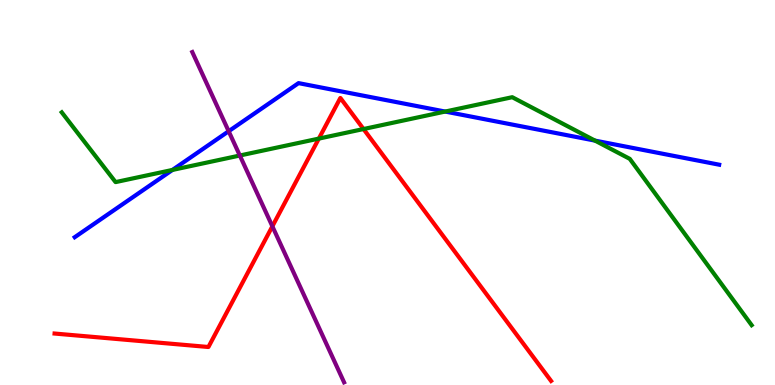[{'lines': ['blue', 'red'], 'intersections': []}, {'lines': ['green', 'red'], 'intersections': [{'x': 4.11, 'y': 6.4}, {'x': 4.69, 'y': 6.65}]}, {'lines': ['purple', 'red'], 'intersections': [{'x': 3.51, 'y': 4.12}]}, {'lines': ['blue', 'green'], 'intersections': [{'x': 2.23, 'y': 5.59}, {'x': 5.74, 'y': 7.1}, {'x': 7.68, 'y': 6.35}]}, {'lines': ['blue', 'purple'], 'intersections': [{'x': 2.95, 'y': 6.59}]}, {'lines': ['green', 'purple'], 'intersections': [{'x': 3.09, 'y': 5.96}]}]